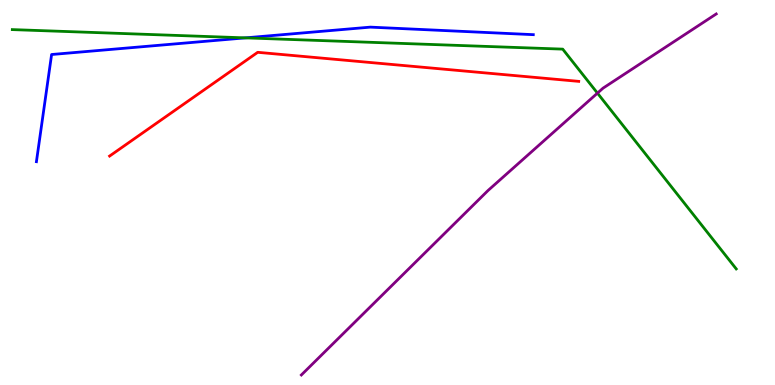[{'lines': ['blue', 'red'], 'intersections': []}, {'lines': ['green', 'red'], 'intersections': []}, {'lines': ['purple', 'red'], 'intersections': []}, {'lines': ['blue', 'green'], 'intersections': [{'x': 3.17, 'y': 9.02}]}, {'lines': ['blue', 'purple'], 'intersections': []}, {'lines': ['green', 'purple'], 'intersections': [{'x': 7.71, 'y': 7.58}]}]